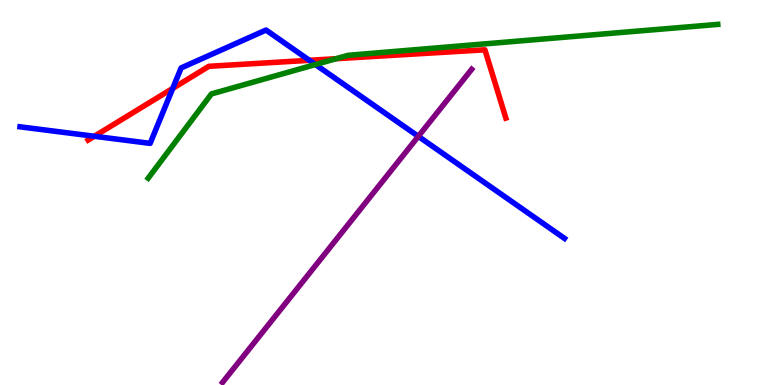[{'lines': ['blue', 'red'], 'intersections': [{'x': 1.22, 'y': 6.46}, {'x': 2.23, 'y': 7.7}, {'x': 3.99, 'y': 8.43}]}, {'lines': ['green', 'red'], 'intersections': [{'x': 4.34, 'y': 8.48}]}, {'lines': ['purple', 'red'], 'intersections': []}, {'lines': ['blue', 'green'], 'intersections': [{'x': 4.07, 'y': 8.32}]}, {'lines': ['blue', 'purple'], 'intersections': [{'x': 5.4, 'y': 6.46}]}, {'lines': ['green', 'purple'], 'intersections': []}]